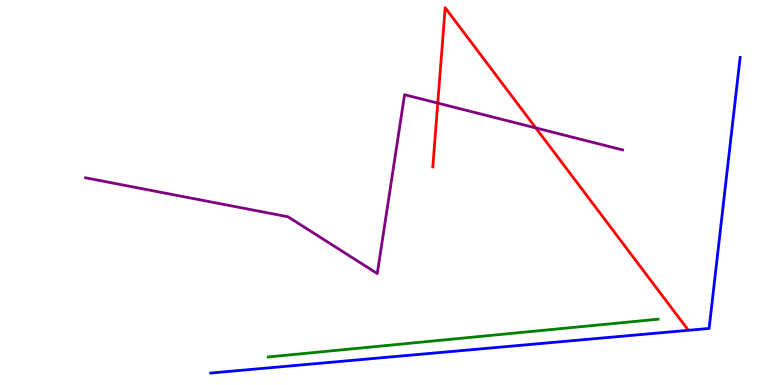[{'lines': ['blue', 'red'], 'intersections': []}, {'lines': ['green', 'red'], 'intersections': []}, {'lines': ['purple', 'red'], 'intersections': [{'x': 5.65, 'y': 7.32}, {'x': 6.91, 'y': 6.68}]}, {'lines': ['blue', 'green'], 'intersections': []}, {'lines': ['blue', 'purple'], 'intersections': []}, {'lines': ['green', 'purple'], 'intersections': []}]